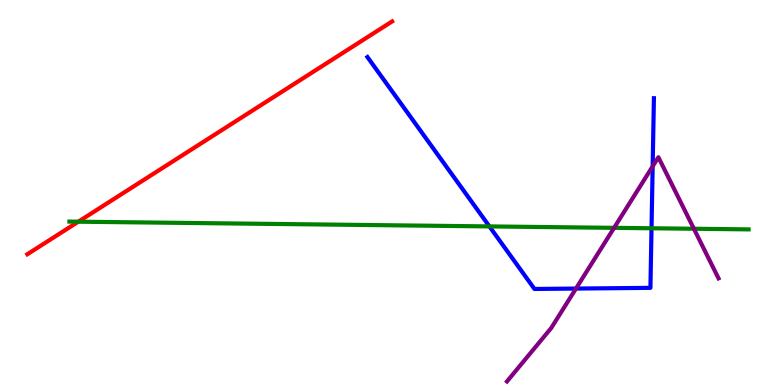[{'lines': ['blue', 'red'], 'intersections': []}, {'lines': ['green', 'red'], 'intersections': [{'x': 1.01, 'y': 4.24}]}, {'lines': ['purple', 'red'], 'intersections': []}, {'lines': ['blue', 'green'], 'intersections': [{'x': 6.31, 'y': 4.12}, {'x': 8.41, 'y': 4.07}]}, {'lines': ['blue', 'purple'], 'intersections': [{'x': 7.43, 'y': 2.5}, {'x': 8.42, 'y': 5.68}]}, {'lines': ['green', 'purple'], 'intersections': [{'x': 7.92, 'y': 4.08}, {'x': 8.95, 'y': 4.06}]}]